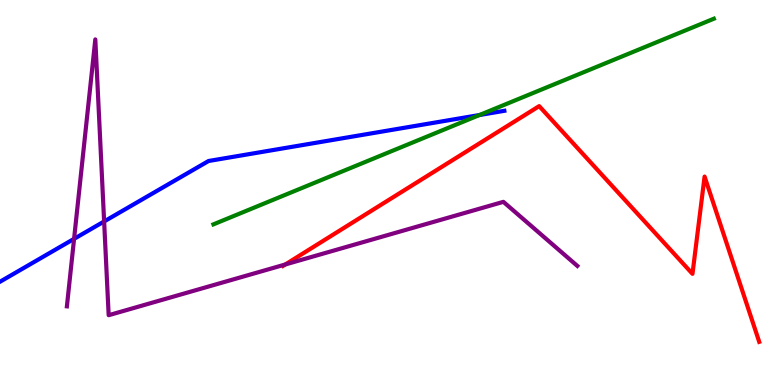[{'lines': ['blue', 'red'], 'intersections': []}, {'lines': ['green', 'red'], 'intersections': []}, {'lines': ['purple', 'red'], 'intersections': [{'x': 3.68, 'y': 3.13}]}, {'lines': ['blue', 'green'], 'intersections': [{'x': 6.19, 'y': 7.01}]}, {'lines': ['blue', 'purple'], 'intersections': [{'x': 0.956, 'y': 3.8}, {'x': 1.34, 'y': 4.25}]}, {'lines': ['green', 'purple'], 'intersections': []}]